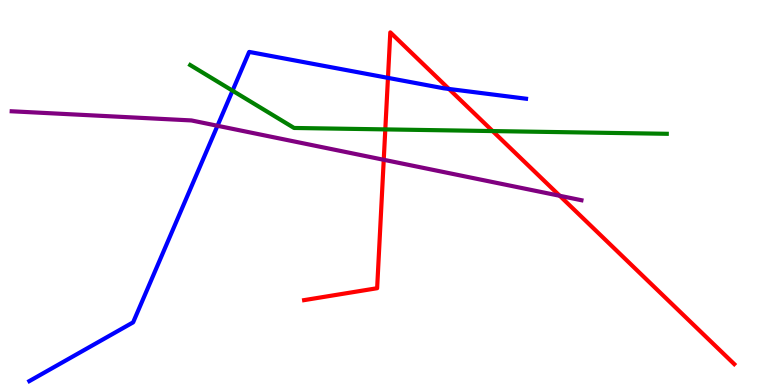[{'lines': ['blue', 'red'], 'intersections': [{'x': 5.01, 'y': 7.98}, {'x': 5.79, 'y': 7.69}]}, {'lines': ['green', 'red'], 'intersections': [{'x': 4.97, 'y': 6.64}, {'x': 6.36, 'y': 6.6}]}, {'lines': ['purple', 'red'], 'intersections': [{'x': 4.95, 'y': 5.85}, {'x': 7.22, 'y': 4.91}]}, {'lines': ['blue', 'green'], 'intersections': [{'x': 3.0, 'y': 7.64}]}, {'lines': ['blue', 'purple'], 'intersections': [{'x': 2.81, 'y': 6.73}]}, {'lines': ['green', 'purple'], 'intersections': []}]